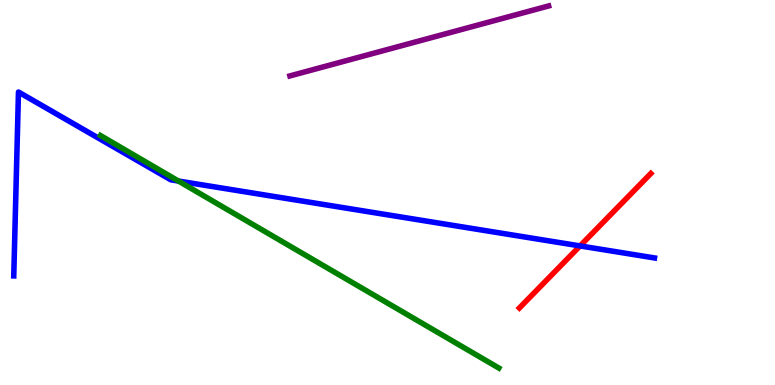[{'lines': ['blue', 'red'], 'intersections': [{'x': 7.48, 'y': 3.61}]}, {'lines': ['green', 'red'], 'intersections': []}, {'lines': ['purple', 'red'], 'intersections': []}, {'lines': ['blue', 'green'], 'intersections': [{'x': 2.3, 'y': 5.3}]}, {'lines': ['blue', 'purple'], 'intersections': []}, {'lines': ['green', 'purple'], 'intersections': []}]